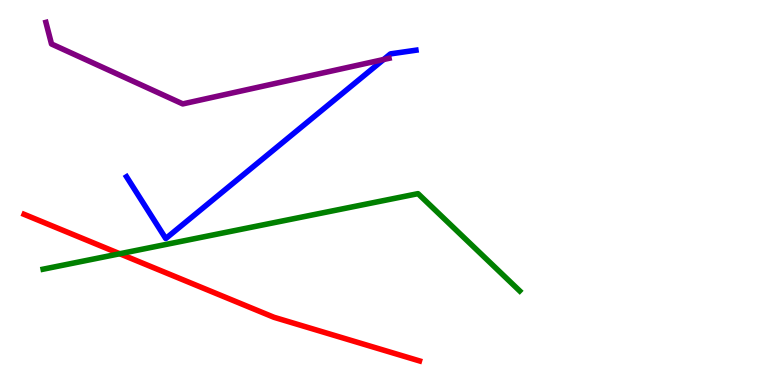[{'lines': ['blue', 'red'], 'intersections': []}, {'lines': ['green', 'red'], 'intersections': [{'x': 1.55, 'y': 3.41}]}, {'lines': ['purple', 'red'], 'intersections': []}, {'lines': ['blue', 'green'], 'intersections': []}, {'lines': ['blue', 'purple'], 'intersections': [{'x': 4.95, 'y': 8.45}]}, {'lines': ['green', 'purple'], 'intersections': []}]